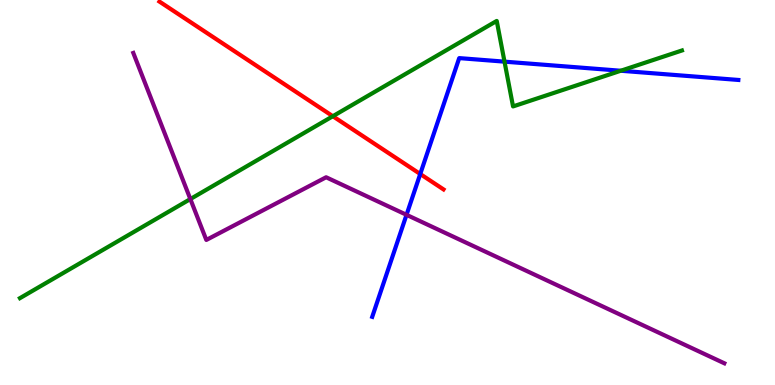[{'lines': ['blue', 'red'], 'intersections': [{'x': 5.42, 'y': 5.48}]}, {'lines': ['green', 'red'], 'intersections': [{'x': 4.29, 'y': 6.98}]}, {'lines': ['purple', 'red'], 'intersections': []}, {'lines': ['blue', 'green'], 'intersections': [{'x': 6.51, 'y': 8.4}, {'x': 8.01, 'y': 8.16}]}, {'lines': ['blue', 'purple'], 'intersections': [{'x': 5.25, 'y': 4.42}]}, {'lines': ['green', 'purple'], 'intersections': [{'x': 2.46, 'y': 4.83}]}]